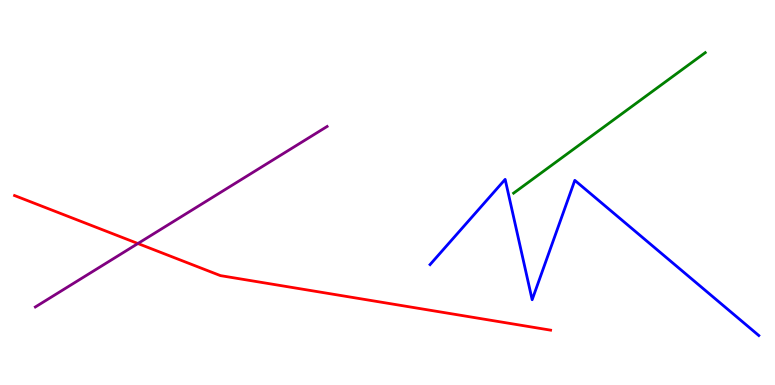[{'lines': ['blue', 'red'], 'intersections': []}, {'lines': ['green', 'red'], 'intersections': []}, {'lines': ['purple', 'red'], 'intersections': [{'x': 1.78, 'y': 3.67}]}, {'lines': ['blue', 'green'], 'intersections': []}, {'lines': ['blue', 'purple'], 'intersections': []}, {'lines': ['green', 'purple'], 'intersections': []}]